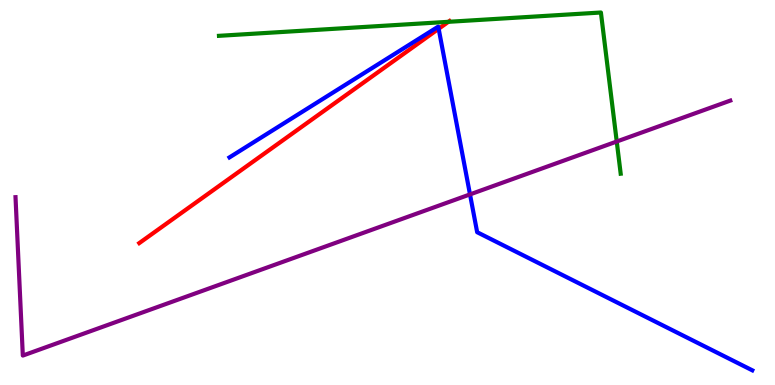[{'lines': ['blue', 'red'], 'intersections': [{'x': 5.66, 'y': 9.25}]}, {'lines': ['green', 'red'], 'intersections': [{'x': 5.79, 'y': 9.43}]}, {'lines': ['purple', 'red'], 'intersections': []}, {'lines': ['blue', 'green'], 'intersections': []}, {'lines': ['blue', 'purple'], 'intersections': [{'x': 6.06, 'y': 4.95}]}, {'lines': ['green', 'purple'], 'intersections': [{'x': 7.96, 'y': 6.32}]}]